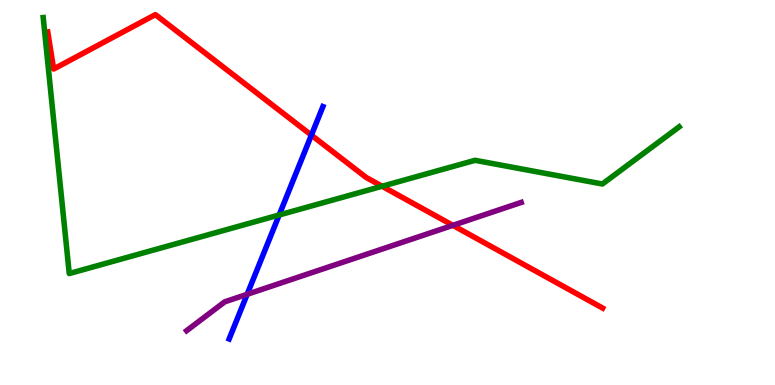[{'lines': ['blue', 'red'], 'intersections': [{'x': 4.02, 'y': 6.49}]}, {'lines': ['green', 'red'], 'intersections': [{'x': 4.93, 'y': 5.16}]}, {'lines': ['purple', 'red'], 'intersections': [{'x': 5.84, 'y': 4.15}]}, {'lines': ['blue', 'green'], 'intersections': [{'x': 3.6, 'y': 4.42}]}, {'lines': ['blue', 'purple'], 'intersections': [{'x': 3.19, 'y': 2.36}]}, {'lines': ['green', 'purple'], 'intersections': []}]